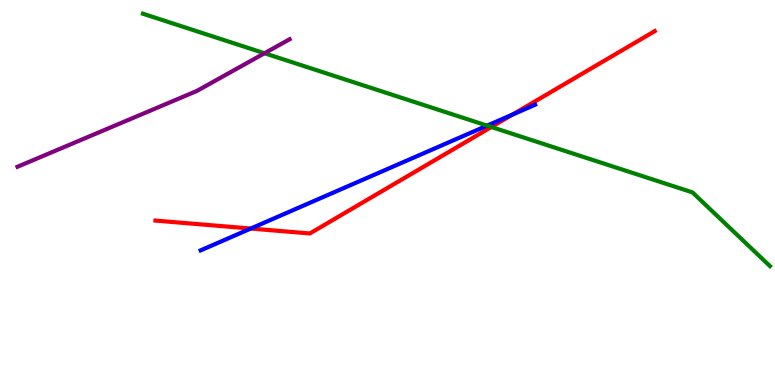[{'lines': ['blue', 'red'], 'intersections': [{'x': 3.24, 'y': 4.06}, {'x': 6.61, 'y': 7.03}]}, {'lines': ['green', 'red'], 'intersections': [{'x': 6.34, 'y': 6.7}]}, {'lines': ['purple', 'red'], 'intersections': []}, {'lines': ['blue', 'green'], 'intersections': [{'x': 6.29, 'y': 6.74}]}, {'lines': ['blue', 'purple'], 'intersections': []}, {'lines': ['green', 'purple'], 'intersections': [{'x': 3.41, 'y': 8.62}]}]